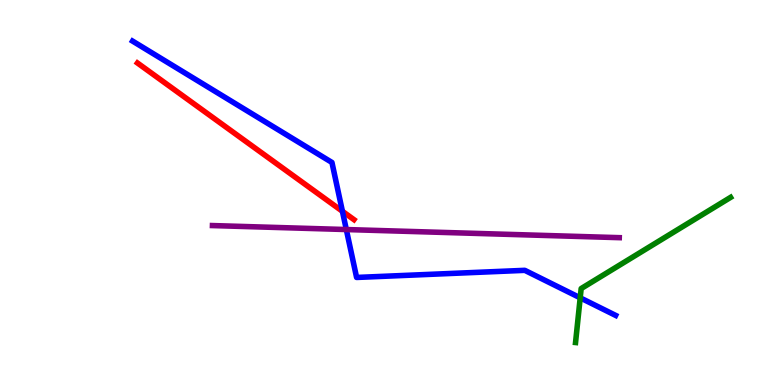[{'lines': ['blue', 'red'], 'intersections': [{'x': 4.42, 'y': 4.51}]}, {'lines': ['green', 'red'], 'intersections': []}, {'lines': ['purple', 'red'], 'intersections': []}, {'lines': ['blue', 'green'], 'intersections': [{'x': 7.49, 'y': 2.26}]}, {'lines': ['blue', 'purple'], 'intersections': [{'x': 4.47, 'y': 4.04}]}, {'lines': ['green', 'purple'], 'intersections': []}]